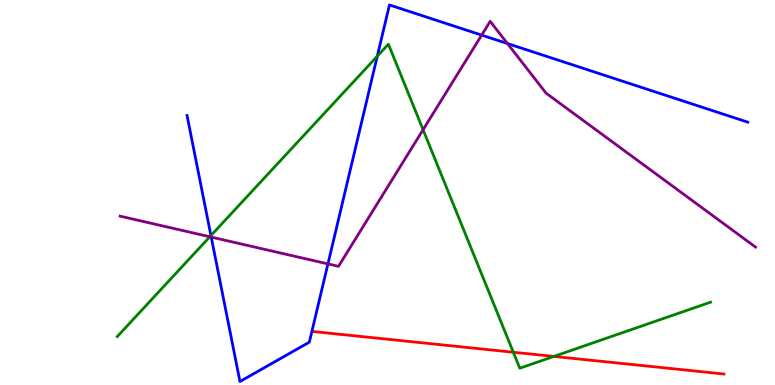[{'lines': ['blue', 'red'], 'intersections': []}, {'lines': ['green', 'red'], 'intersections': [{'x': 6.62, 'y': 0.851}, {'x': 7.15, 'y': 0.742}]}, {'lines': ['purple', 'red'], 'intersections': []}, {'lines': ['blue', 'green'], 'intersections': [{'x': 2.72, 'y': 3.88}, {'x': 4.87, 'y': 8.54}]}, {'lines': ['blue', 'purple'], 'intersections': [{'x': 2.73, 'y': 3.84}, {'x': 4.23, 'y': 3.15}, {'x': 6.21, 'y': 9.09}, {'x': 6.55, 'y': 8.87}]}, {'lines': ['green', 'purple'], 'intersections': [{'x': 2.71, 'y': 3.85}, {'x': 5.46, 'y': 6.63}]}]